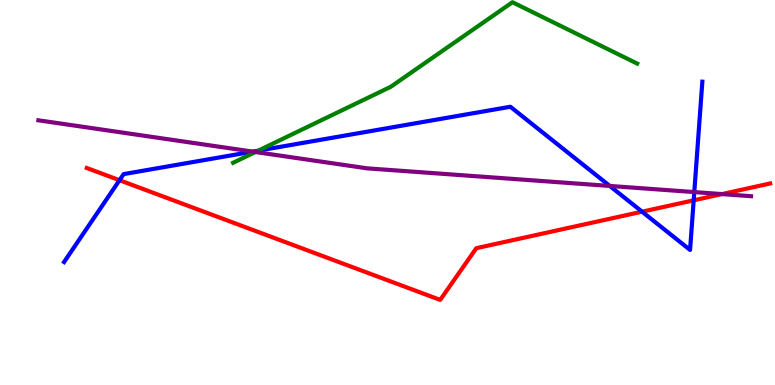[{'lines': ['blue', 'red'], 'intersections': [{'x': 1.54, 'y': 5.32}, {'x': 8.28, 'y': 4.5}, {'x': 8.95, 'y': 4.8}]}, {'lines': ['green', 'red'], 'intersections': []}, {'lines': ['purple', 'red'], 'intersections': [{'x': 9.32, 'y': 4.96}]}, {'lines': ['blue', 'green'], 'intersections': [{'x': 3.33, 'y': 6.09}]}, {'lines': ['blue', 'purple'], 'intersections': [{'x': 3.26, 'y': 6.06}, {'x': 7.87, 'y': 5.17}, {'x': 8.96, 'y': 5.01}]}, {'lines': ['green', 'purple'], 'intersections': [{'x': 3.3, 'y': 6.05}]}]